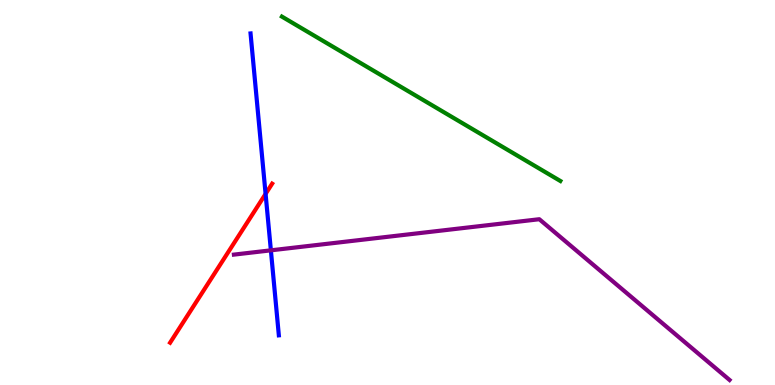[{'lines': ['blue', 'red'], 'intersections': [{'x': 3.43, 'y': 4.96}]}, {'lines': ['green', 'red'], 'intersections': []}, {'lines': ['purple', 'red'], 'intersections': []}, {'lines': ['blue', 'green'], 'intersections': []}, {'lines': ['blue', 'purple'], 'intersections': [{'x': 3.5, 'y': 3.5}]}, {'lines': ['green', 'purple'], 'intersections': []}]